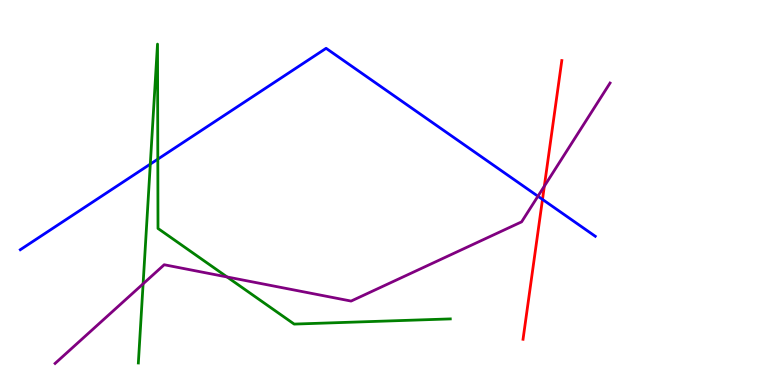[{'lines': ['blue', 'red'], 'intersections': [{'x': 7.0, 'y': 4.82}]}, {'lines': ['green', 'red'], 'intersections': []}, {'lines': ['purple', 'red'], 'intersections': [{'x': 7.02, 'y': 5.16}]}, {'lines': ['blue', 'green'], 'intersections': [{'x': 1.94, 'y': 5.74}, {'x': 2.04, 'y': 5.87}]}, {'lines': ['blue', 'purple'], 'intersections': [{'x': 6.94, 'y': 4.9}]}, {'lines': ['green', 'purple'], 'intersections': [{'x': 1.85, 'y': 2.63}, {'x': 2.93, 'y': 2.81}]}]